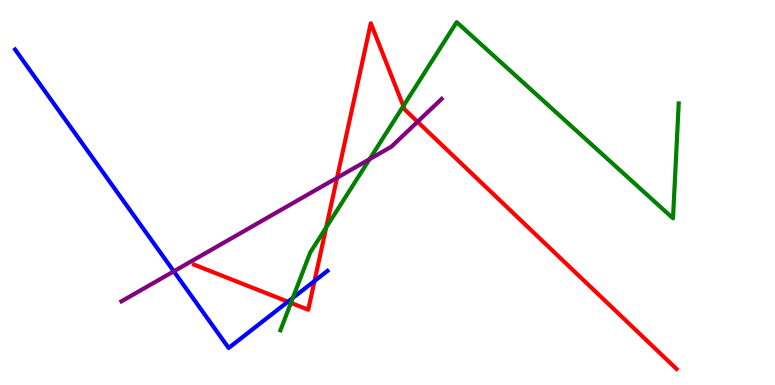[{'lines': ['blue', 'red'], 'intersections': [{'x': 3.72, 'y': 2.16}, {'x': 4.06, 'y': 2.7}]}, {'lines': ['green', 'red'], 'intersections': [{'x': 3.75, 'y': 2.13}, {'x': 4.21, 'y': 4.09}, {'x': 5.2, 'y': 7.25}]}, {'lines': ['purple', 'red'], 'intersections': [{'x': 4.35, 'y': 5.38}, {'x': 5.39, 'y': 6.84}]}, {'lines': ['blue', 'green'], 'intersections': [{'x': 3.78, 'y': 2.26}]}, {'lines': ['blue', 'purple'], 'intersections': [{'x': 2.24, 'y': 2.95}]}, {'lines': ['green', 'purple'], 'intersections': [{'x': 4.77, 'y': 5.87}]}]